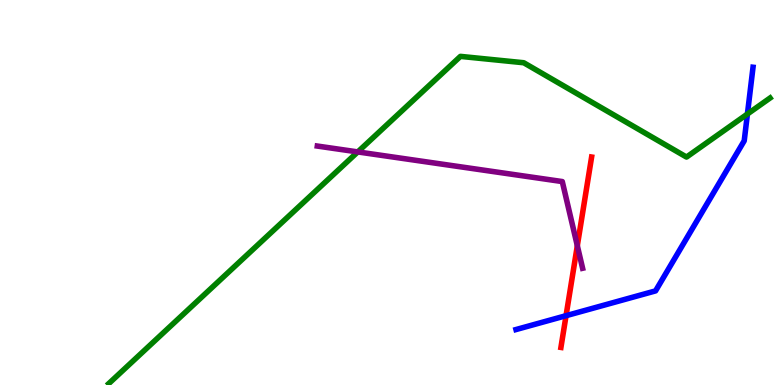[{'lines': ['blue', 'red'], 'intersections': [{'x': 7.3, 'y': 1.8}]}, {'lines': ['green', 'red'], 'intersections': []}, {'lines': ['purple', 'red'], 'intersections': [{'x': 7.45, 'y': 3.62}]}, {'lines': ['blue', 'green'], 'intersections': [{'x': 9.64, 'y': 7.04}]}, {'lines': ['blue', 'purple'], 'intersections': []}, {'lines': ['green', 'purple'], 'intersections': [{'x': 4.62, 'y': 6.05}]}]